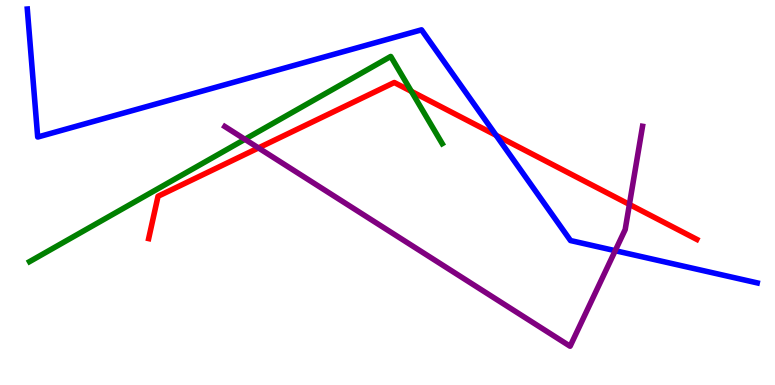[{'lines': ['blue', 'red'], 'intersections': [{'x': 6.4, 'y': 6.49}]}, {'lines': ['green', 'red'], 'intersections': [{'x': 5.31, 'y': 7.63}]}, {'lines': ['purple', 'red'], 'intersections': [{'x': 3.33, 'y': 6.16}, {'x': 8.12, 'y': 4.69}]}, {'lines': ['blue', 'green'], 'intersections': []}, {'lines': ['blue', 'purple'], 'intersections': [{'x': 7.94, 'y': 3.49}]}, {'lines': ['green', 'purple'], 'intersections': [{'x': 3.16, 'y': 6.38}]}]